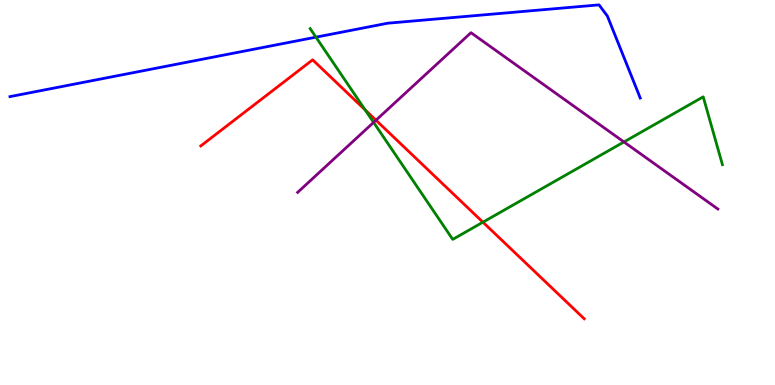[{'lines': ['blue', 'red'], 'intersections': []}, {'lines': ['green', 'red'], 'intersections': [{'x': 4.71, 'y': 7.15}, {'x': 6.23, 'y': 4.23}]}, {'lines': ['purple', 'red'], 'intersections': [{'x': 4.85, 'y': 6.88}]}, {'lines': ['blue', 'green'], 'intersections': [{'x': 4.08, 'y': 9.03}]}, {'lines': ['blue', 'purple'], 'intersections': []}, {'lines': ['green', 'purple'], 'intersections': [{'x': 4.82, 'y': 6.82}, {'x': 8.05, 'y': 6.31}]}]